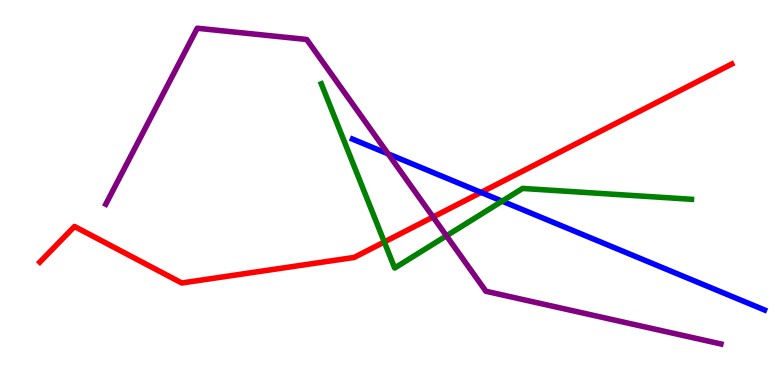[{'lines': ['blue', 'red'], 'intersections': [{'x': 6.21, 'y': 5.0}]}, {'lines': ['green', 'red'], 'intersections': [{'x': 4.96, 'y': 3.71}]}, {'lines': ['purple', 'red'], 'intersections': [{'x': 5.59, 'y': 4.36}]}, {'lines': ['blue', 'green'], 'intersections': [{'x': 6.48, 'y': 4.78}]}, {'lines': ['blue', 'purple'], 'intersections': [{'x': 5.01, 'y': 6.0}]}, {'lines': ['green', 'purple'], 'intersections': [{'x': 5.76, 'y': 3.87}]}]